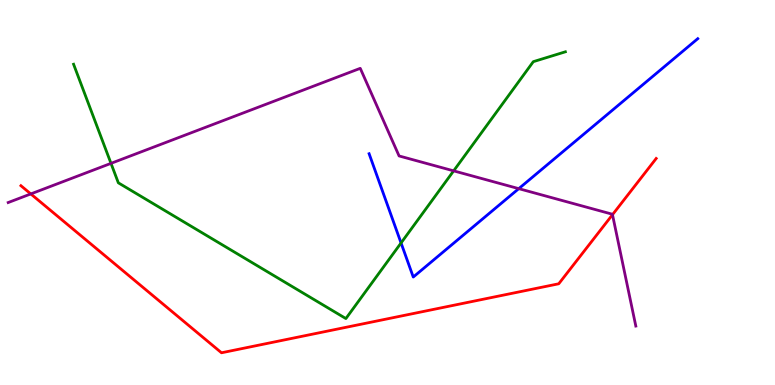[{'lines': ['blue', 'red'], 'intersections': []}, {'lines': ['green', 'red'], 'intersections': []}, {'lines': ['purple', 'red'], 'intersections': [{'x': 0.397, 'y': 4.96}, {'x': 7.9, 'y': 4.42}]}, {'lines': ['blue', 'green'], 'intersections': [{'x': 5.17, 'y': 3.69}]}, {'lines': ['blue', 'purple'], 'intersections': [{'x': 6.69, 'y': 5.1}]}, {'lines': ['green', 'purple'], 'intersections': [{'x': 1.43, 'y': 5.76}, {'x': 5.85, 'y': 5.56}]}]